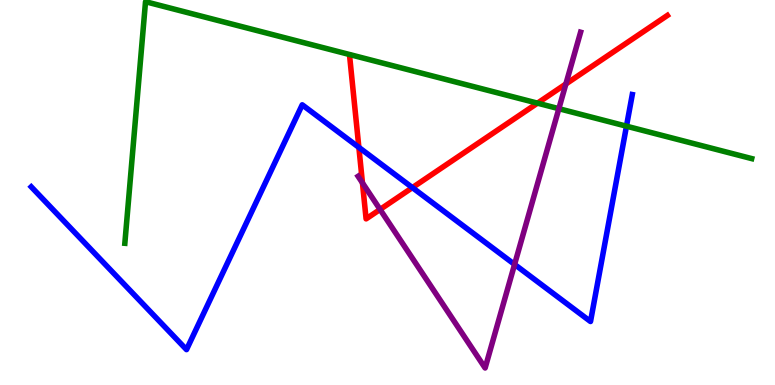[{'lines': ['blue', 'red'], 'intersections': [{'x': 4.63, 'y': 6.17}, {'x': 5.32, 'y': 5.13}]}, {'lines': ['green', 'red'], 'intersections': [{'x': 6.94, 'y': 7.32}]}, {'lines': ['purple', 'red'], 'intersections': [{'x': 4.68, 'y': 5.25}, {'x': 4.9, 'y': 4.56}, {'x': 7.3, 'y': 7.82}]}, {'lines': ['blue', 'green'], 'intersections': [{'x': 8.08, 'y': 6.72}]}, {'lines': ['blue', 'purple'], 'intersections': [{'x': 6.64, 'y': 3.13}]}, {'lines': ['green', 'purple'], 'intersections': [{'x': 7.21, 'y': 7.18}]}]